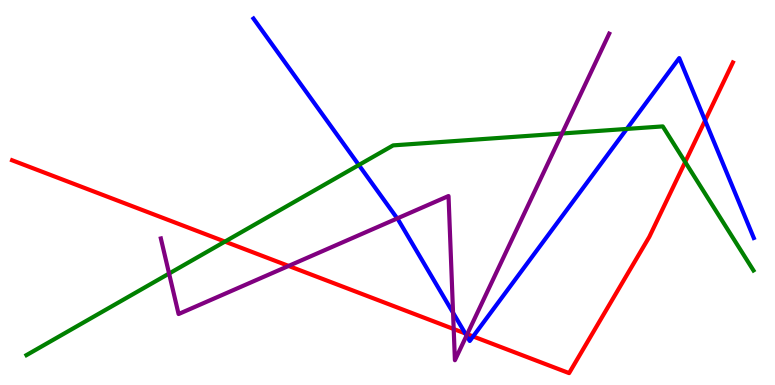[{'lines': ['blue', 'red'], 'intersections': [{'x': 6.0, 'y': 1.34}, {'x': 6.1, 'y': 1.26}, {'x': 9.1, 'y': 6.87}]}, {'lines': ['green', 'red'], 'intersections': [{'x': 2.9, 'y': 3.72}, {'x': 8.84, 'y': 5.79}]}, {'lines': ['purple', 'red'], 'intersections': [{'x': 3.72, 'y': 3.09}, {'x': 5.85, 'y': 1.45}, {'x': 6.03, 'y': 1.32}]}, {'lines': ['blue', 'green'], 'intersections': [{'x': 4.63, 'y': 5.71}, {'x': 8.09, 'y': 6.65}]}, {'lines': ['blue', 'purple'], 'intersections': [{'x': 5.13, 'y': 4.33}, {'x': 5.85, 'y': 1.88}, {'x': 6.02, 'y': 1.28}]}, {'lines': ['green', 'purple'], 'intersections': [{'x': 2.18, 'y': 2.89}, {'x': 7.25, 'y': 6.53}]}]